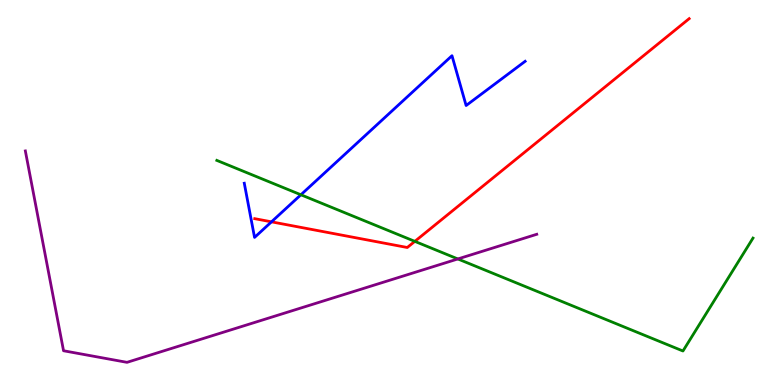[{'lines': ['blue', 'red'], 'intersections': [{'x': 3.5, 'y': 4.24}]}, {'lines': ['green', 'red'], 'intersections': [{'x': 5.35, 'y': 3.73}]}, {'lines': ['purple', 'red'], 'intersections': []}, {'lines': ['blue', 'green'], 'intersections': [{'x': 3.88, 'y': 4.94}]}, {'lines': ['blue', 'purple'], 'intersections': []}, {'lines': ['green', 'purple'], 'intersections': [{'x': 5.91, 'y': 3.27}]}]